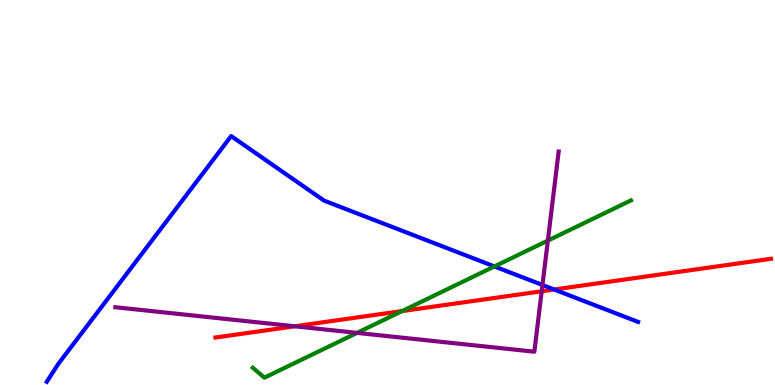[{'lines': ['blue', 'red'], 'intersections': [{'x': 7.15, 'y': 2.48}]}, {'lines': ['green', 'red'], 'intersections': [{'x': 5.19, 'y': 1.92}]}, {'lines': ['purple', 'red'], 'intersections': [{'x': 3.8, 'y': 1.53}, {'x': 6.99, 'y': 2.43}]}, {'lines': ['blue', 'green'], 'intersections': [{'x': 6.38, 'y': 3.08}]}, {'lines': ['blue', 'purple'], 'intersections': [{'x': 7.0, 'y': 2.6}]}, {'lines': ['green', 'purple'], 'intersections': [{'x': 4.61, 'y': 1.35}, {'x': 7.07, 'y': 3.75}]}]